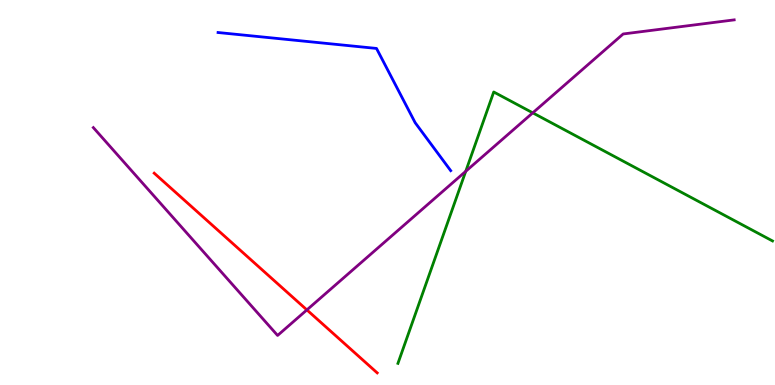[{'lines': ['blue', 'red'], 'intersections': []}, {'lines': ['green', 'red'], 'intersections': []}, {'lines': ['purple', 'red'], 'intersections': [{'x': 3.96, 'y': 1.95}]}, {'lines': ['blue', 'green'], 'intersections': []}, {'lines': ['blue', 'purple'], 'intersections': []}, {'lines': ['green', 'purple'], 'intersections': [{'x': 6.01, 'y': 5.55}, {'x': 6.87, 'y': 7.07}]}]